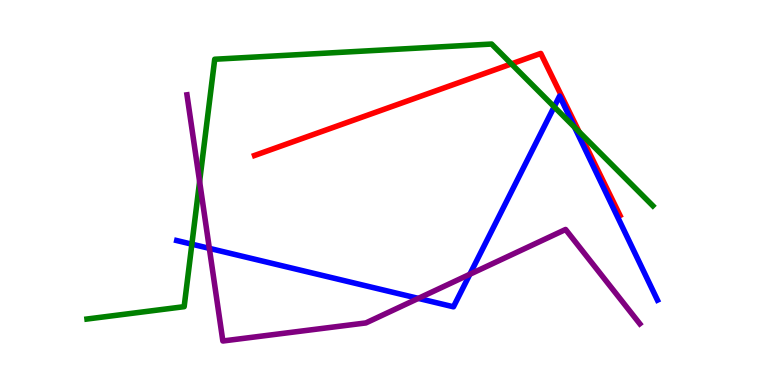[{'lines': ['blue', 'red'], 'intersections': []}, {'lines': ['green', 'red'], 'intersections': [{'x': 6.6, 'y': 8.34}, {'x': 7.47, 'y': 6.58}]}, {'lines': ['purple', 'red'], 'intersections': []}, {'lines': ['blue', 'green'], 'intersections': [{'x': 2.48, 'y': 3.66}, {'x': 7.15, 'y': 7.23}, {'x': 7.41, 'y': 6.69}]}, {'lines': ['blue', 'purple'], 'intersections': [{'x': 2.7, 'y': 3.55}, {'x': 5.4, 'y': 2.25}, {'x': 6.06, 'y': 2.88}]}, {'lines': ['green', 'purple'], 'intersections': [{'x': 2.58, 'y': 5.29}]}]